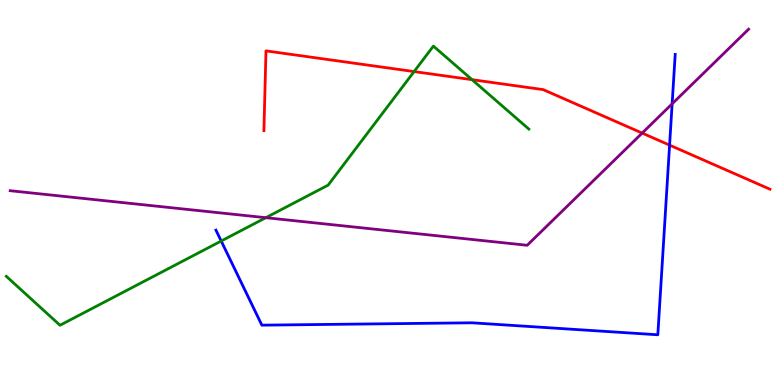[{'lines': ['blue', 'red'], 'intersections': [{'x': 8.64, 'y': 6.23}]}, {'lines': ['green', 'red'], 'intersections': [{'x': 5.34, 'y': 8.14}, {'x': 6.09, 'y': 7.93}]}, {'lines': ['purple', 'red'], 'intersections': [{'x': 8.29, 'y': 6.54}]}, {'lines': ['blue', 'green'], 'intersections': [{'x': 2.85, 'y': 3.74}]}, {'lines': ['blue', 'purple'], 'intersections': [{'x': 8.67, 'y': 7.3}]}, {'lines': ['green', 'purple'], 'intersections': [{'x': 3.43, 'y': 4.35}]}]